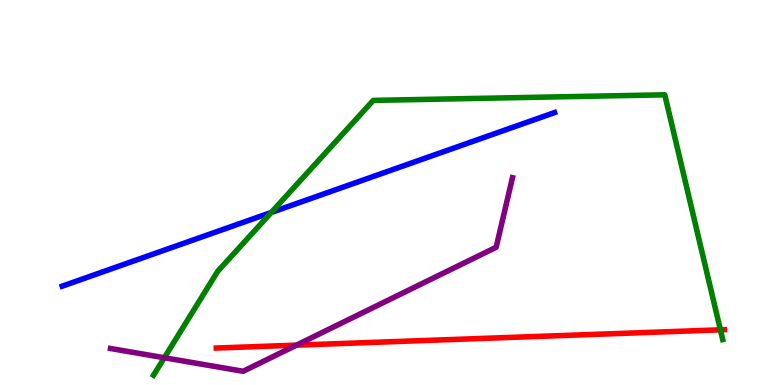[{'lines': ['blue', 'red'], 'intersections': []}, {'lines': ['green', 'red'], 'intersections': [{'x': 9.3, 'y': 1.43}]}, {'lines': ['purple', 'red'], 'intersections': [{'x': 3.83, 'y': 1.04}]}, {'lines': ['blue', 'green'], 'intersections': [{'x': 3.5, 'y': 4.48}]}, {'lines': ['blue', 'purple'], 'intersections': []}, {'lines': ['green', 'purple'], 'intersections': [{'x': 2.12, 'y': 0.708}]}]